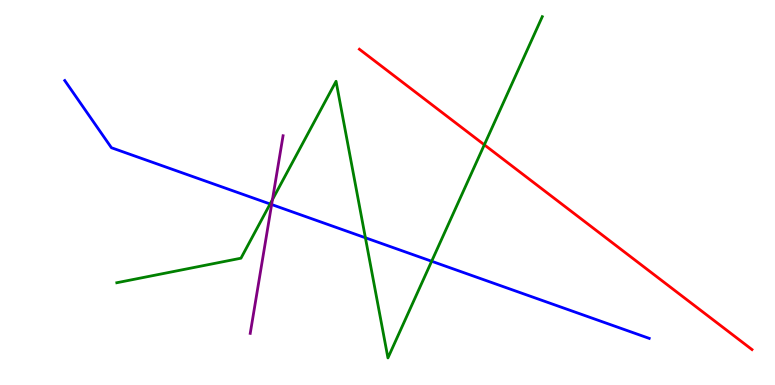[{'lines': ['blue', 'red'], 'intersections': []}, {'lines': ['green', 'red'], 'intersections': [{'x': 6.25, 'y': 6.24}]}, {'lines': ['purple', 'red'], 'intersections': []}, {'lines': ['blue', 'green'], 'intersections': [{'x': 3.49, 'y': 4.7}, {'x': 4.71, 'y': 3.82}, {'x': 5.57, 'y': 3.21}]}, {'lines': ['blue', 'purple'], 'intersections': [{'x': 3.51, 'y': 4.69}]}, {'lines': ['green', 'purple'], 'intersections': [{'x': 3.52, 'y': 4.82}]}]